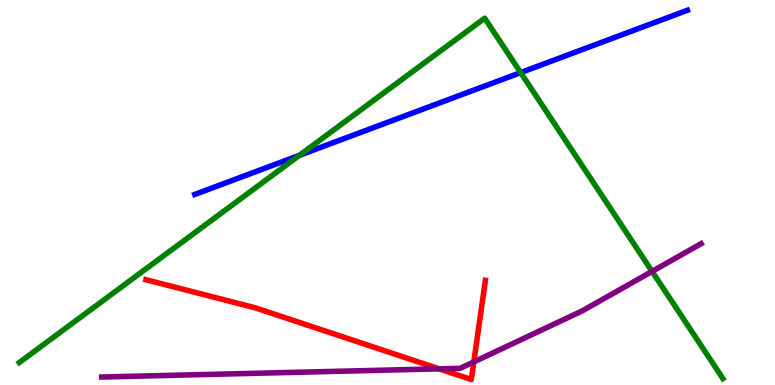[{'lines': ['blue', 'red'], 'intersections': []}, {'lines': ['green', 'red'], 'intersections': []}, {'lines': ['purple', 'red'], 'intersections': [{'x': 5.67, 'y': 0.42}, {'x': 6.11, 'y': 0.6}]}, {'lines': ['blue', 'green'], 'intersections': [{'x': 3.86, 'y': 5.97}, {'x': 6.72, 'y': 8.11}]}, {'lines': ['blue', 'purple'], 'intersections': []}, {'lines': ['green', 'purple'], 'intersections': [{'x': 8.41, 'y': 2.95}]}]